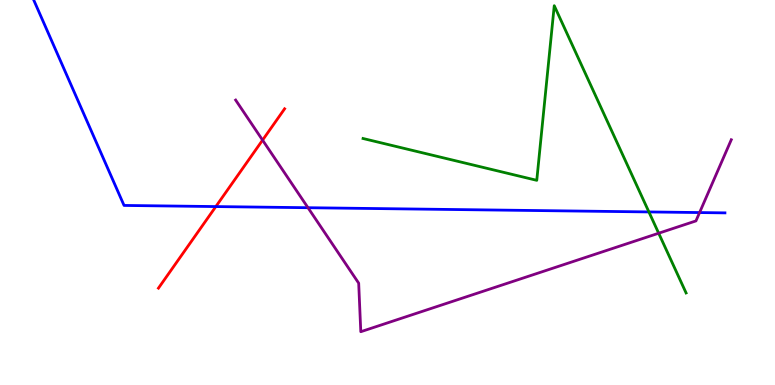[{'lines': ['blue', 'red'], 'intersections': [{'x': 2.78, 'y': 4.63}]}, {'lines': ['green', 'red'], 'intersections': []}, {'lines': ['purple', 'red'], 'intersections': [{'x': 3.39, 'y': 6.36}]}, {'lines': ['blue', 'green'], 'intersections': [{'x': 8.37, 'y': 4.5}]}, {'lines': ['blue', 'purple'], 'intersections': [{'x': 3.97, 'y': 4.6}, {'x': 9.03, 'y': 4.48}]}, {'lines': ['green', 'purple'], 'intersections': [{'x': 8.5, 'y': 3.94}]}]